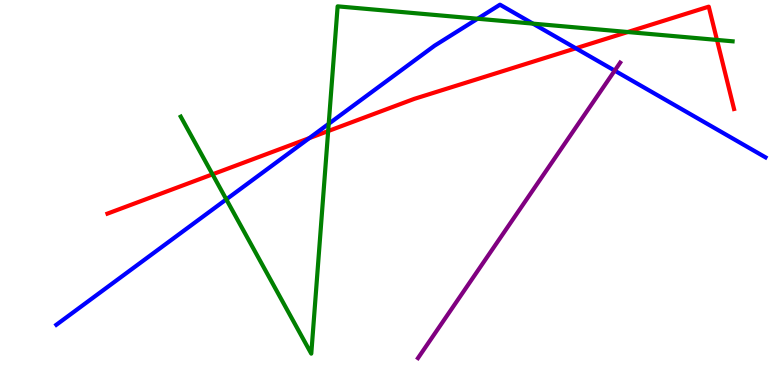[{'lines': ['blue', 'red'], 'intersections': [{'x': 3.99, 'y': 6.41}, {'x': 7.43, 'y': 8.75}]}, {'lines': ['green', 'red'], 'intersections': [{'x': 2.74, 'y': 5.47}, {'x': 4.23, 'y': 6.6}, {'x': 8.1, 'y': 9.17}, {'x': 9.25, 'y': 8.96}]}, {'lines': ['purple', 'red'], 'intersections': []}, {'lines': ['blue', 'green'], 'intersections': [{'x': 2.92, 'y': 4.82}, {'x': 4.24, 'y': 6.78}, {'x': 6.16, 'y': 9.51}, {'x': 6.88, 'y': 9.39}]}, {'lines': ['blue', 'purple'], 'intersections': [{'x': 7.93, 'y': 8.17}]}, {'lines': ['green', 'purple'], 'intersections': []}]